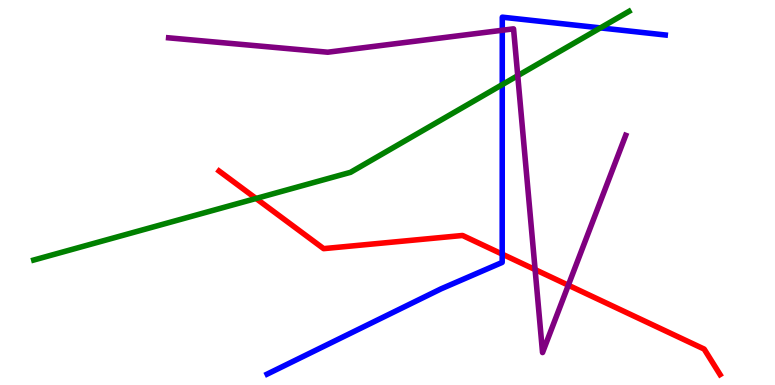[{'lines': ['blue', 'red'], 'intersections': [{'x': 6.48, 'y': 3.4}]}, {'lines': ['green', 'red'], 'intersections': [{'x': 3.3, 'y': 4.84}]}, {'lines': ['purple', 'red'], 'intersections': [{'x': 6.9, 'y': 3.0}, {'x': 7.33, 'y': 2.59}]}, {'lines': ['blue', 'green'], 'intersections': [{'x': 6.48, 'y': 7.8}, {'x': 7.75, 'y': 9.28}]}, {'lines': ['blue', 'purple'], 'intersections': [{'x': 6.48, 'y': 9.21}]}, {'lines': ['green', 'purple'], 'intersections': [{'x': 6.68, 'y': 8.03}]}]